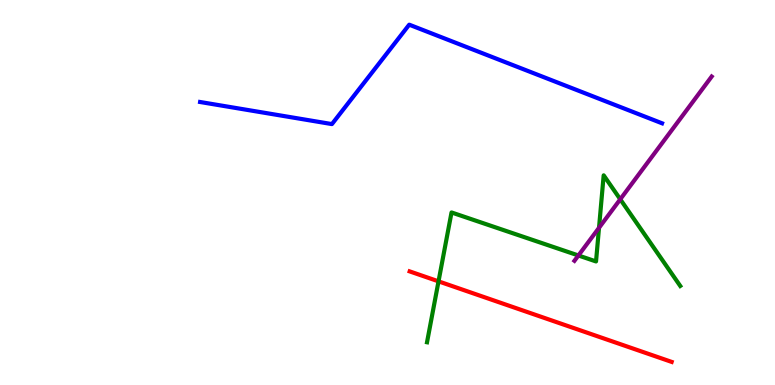[{'lines': ['blue', 'red'], 'intersections': []}, {'lines': ['green', 'red'], 'intersections': [{'x': 5.66, 'y': 2.69}]}, {'lines': ['purple', 'red'], 'intersections': []}, {'lines': ['blue', 'green'], 'intersections': []}, {'lines': ['blue', 'purple'], 'intersections': []}, {'lines': ['green', 'purple'], 'intersections': [{'x': 7.46, 'y': 3.36}, {'x': 7.73, 'y': 4.08}, {'x': 8.0, 'y': 4.82}]}]